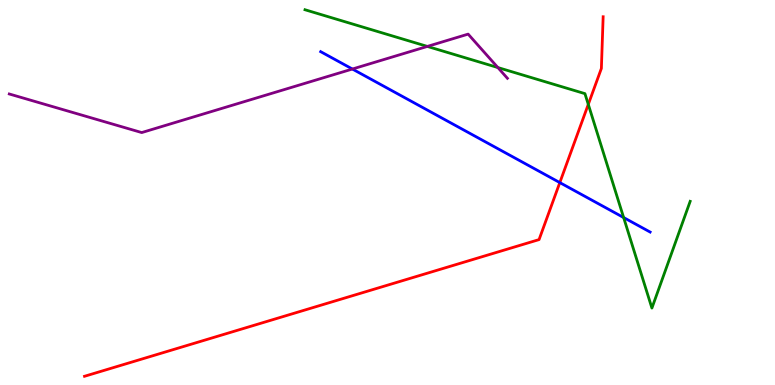[{'lines': ['blue', 'red'], 'intersections': [{'x': 7.22, 'y': 5.26}]}, {'lines': ['green', 'red'], 'intersections': [{'x': 7.59, 'y': 7.29}]}, {'lines': ['purple', 'red'], 'intersections': []}, {'lines': ['blue', 'green'], 'intersections': [{'x': 8.05, 'y': 4.35}]}, {'lines': ['blue', 'purple'], 'intersections': [{'x': 4.55, 'y': 8.21}]}, {'lines': ['green', 'purple'], 'intersections': [{'x': 5.51, 'y': 8.79}, {'x': 6.42, 'y': 8.25}]}]